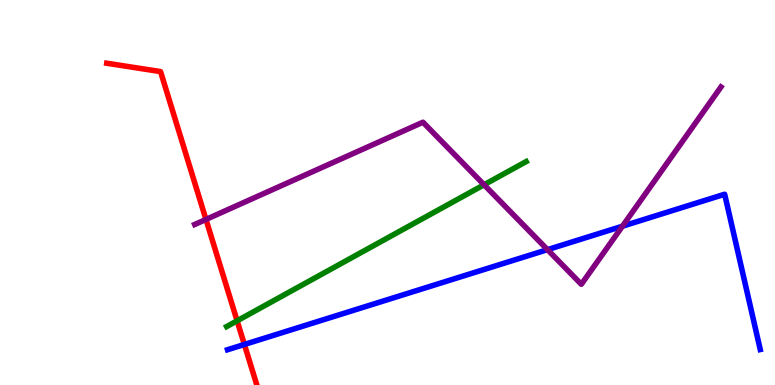[{'lines': ['blue', 'red'], 'intersections': [{'x': 3.15, 'y': 1.05}]}, {'lines': ['green', 'red'], 'intersections': [{'x': 3.06, 'y': 1.67}]}, {'lines': ['purple', 'red'], 'intersections': [{'x': 2.66, 'y': 4.3}]}, {'lines': ['blue', 'green'], 'intersections': []}, {'lines': ['blue', 'purple'], 'intersections': [{'x': 7.06, 'y': 3.52}, {'x': 8.03, 'y': 4.12}]}, {'lines': ['green', 'purple'], 'intersections': [{'x': 6.25, 'y': 5.2}]}]